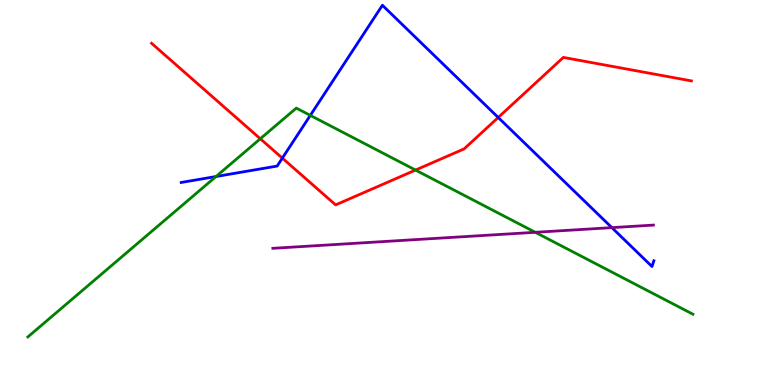[{'lines': ['blue', 'red'], 'intersections': [{'x': 3.64, 'y': 5.89}, {'x': 6.43, 'y': 6.95}]}, {'lines': ['green', 'red'], 'intersections': [{'x': 3.36, 'y': 6.4}, {'x': 5.36, 'y': 5.58}]}, {'lines': ['purple', 'red'], 'intersections': []}, {'lines': ['blue', 'green'], 'intersections': [{'x': 2.79, 'y': 5.42}, {'x': 4.0, 'y': 7.0}]}, {'lines': ['blue', 'purple'], 'intersections': [{'x': 7.9, 'y': 4.09}]}, {'lines': ['green', 'purple'], 'intersections': [{'x': 6.91, 'y': 3.97}]}]